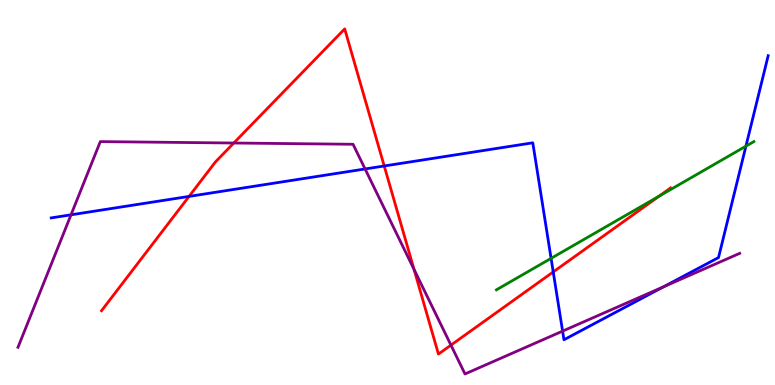[{'lines': ['blue', 'red'], 'intersections': [{'x': 2.44, 'y': 4.9}, {'x': 4.96, 'y': 5.69}, {'x': 7.14, 'y': 2.94}]}, {'lines': ['green', 'red'], 'intersections': [{'x': 8.51, 'y': 4.91}]}, {'lines': ['purple', 'red'], 'intersections': [{'x': 3.02, 'y': 6.29}, {'x': 5.34, 'y': 3.0}, {'x': 5.82, 'y': 1.04}]}, {'lines': ['blue', 'green'], 'intersections': [{'x': 7.11, 'y': 3.29}, {'x': 9.62, 'y': 6.2}]}, {'lines': ['blue', 'purple'], 'intersections': [{'x': 0.916, 'y': 4.42}, {'x': 4.71, 'y': 5.61}, {'x': 7.26, 'y': 1.4}, {'x': 8.56, 'y': 2.55}]}, {'lines': ['green', 'purple'], 'intersections': []}]